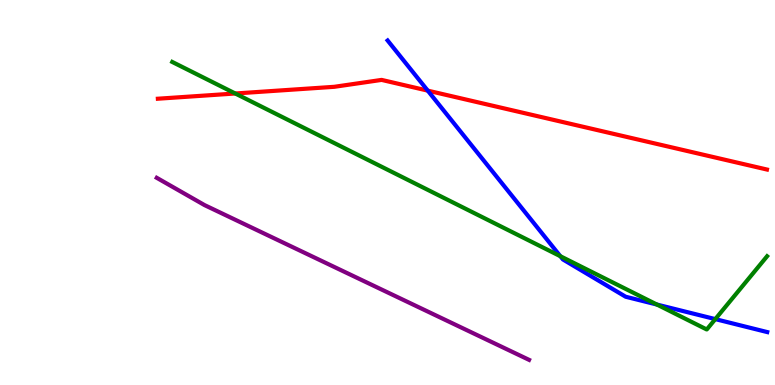[{'lines': ['blue', 'red'], 'intersections': [{'x': 5.52, 'y': 7.65}]}, {'lines': ['green', 'red'], 'intersections': [{'x': 3.04, 'y': 7.57}]}, {'lines': ['purple', 'red'], 'intersections': []}, {'lines': ['blue', 'green'], 'intersections': [{'x': 7.23, 'y': 3.35}, {'x': 8.48, 'y': 2.09}, {'x': 9.23, 'y': 1.71}]}, {'lines': ['blue', 'purple'], 'intersections': []}, {'lines': ['green', 'purple'], 'intersections': []}]